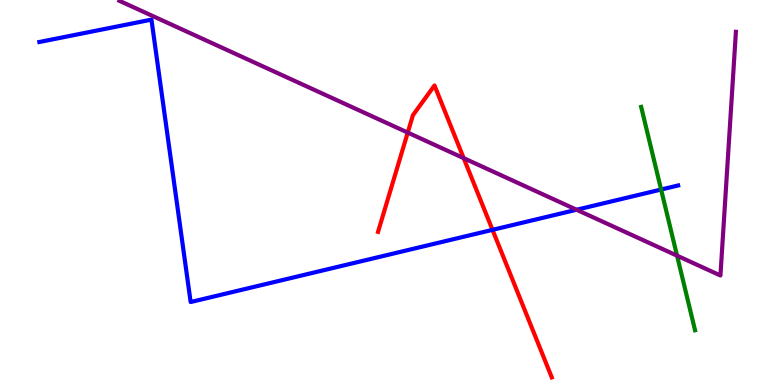[{'lines': ['blue', 'red'], 'intersections': [{'x': 6.35, 'y': 4.03}]}, {'lines': ['green', 'red'], 'intersections': []}, {'lines': ['purple', 'red'], 'intersections': [{'x': 5.26, 'y': 6.56}, {'x': 5.98, 'y': 5.89}]}, {'lines': ['blue', 'green'], 'intersections': [{'x': 8.53, 'y': 5.08}]}, {'lines': ['blue', 'purple'], 'intersections': [{'x': 7.44, 'y': 4.55}]}, {'lines': ['green', 'purple'], 'intersections': [{'x': 8.74, 'y': 3.36}]}]